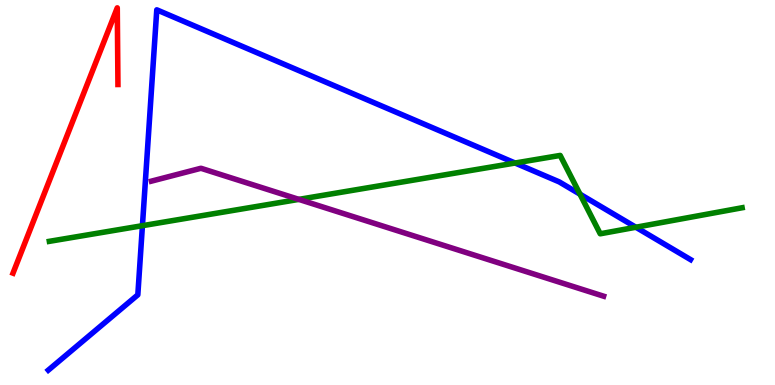[{'lines': ['blue', 'red'], 'intersections': []}, {'lines': ['green', 'red'], 'intersections': []}, {'lines': ['purple', 'red'], 'intersections': []}, {'lines': ['blue', 'green'], 'intersections': [{'x': 1.84, 'y': 4.14}, {'x': 6.65, 'y': 5.77}, {'x': 7.48, 'y': 4.96}, {'x': 8.2, 'y': 4.1}]}, {'lines': ['blue', 'purple'], 'intersections': []}, {'lines': ['green', 'purple'], 'intersections': [{'x': 3.86, 'y': 4.82}]}]